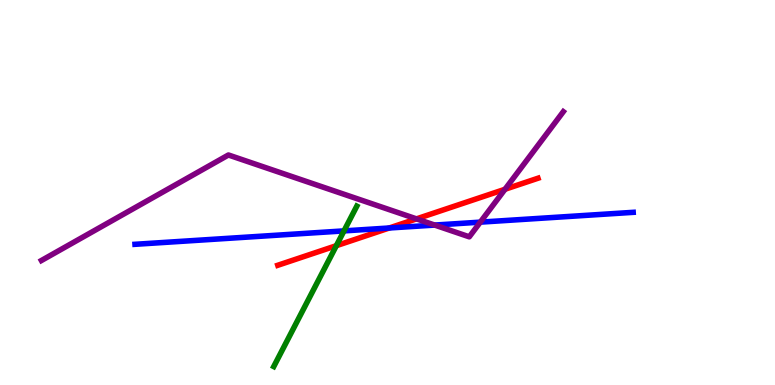[{'lines': ['blue', 'red'], 'intersections': [{'x': 5.02, 'y': 4.08}]}, {'lines': ['green', 'red'], 'intersections': [{'x': 4.34, 'y': 3.62}]}, {'lines': ['purple', 'red'], 'intersections': [{'x': 5.37, 'y': 4.31}, {'x': 6.52, 'y': 5.08}]}, {'lines': ['blue', 'green'], 'intersections': [{'x': 4.44, 'y': 4.0}]}, {'lines': ['blue', 'purple'], 'intersections': [{'x': 5.61, 'y': 4.15}, {'x': 6.2, 'y': 4.23}]}, {'lines': ['green', 'purple'], 'intersections': []}]